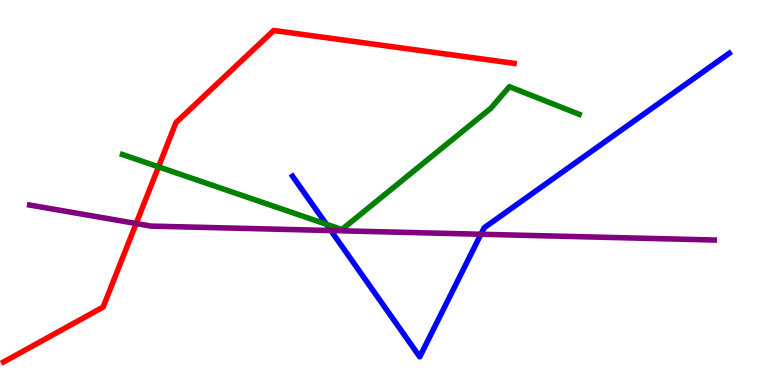[{'lines': ['blue', 'red'], 'intersections': []}, {'lines': ['green', 'red'], 'intersections': [{'x': 2.05, 'y': 5.67}]}, {'lines': ['purple', 'red'], 'intersections': [{'x': 1.76, 'y': 4.19}]}, {'lines': ['blue', 'green'], 'intersections': [{'x': 4.21, 'y': 4.18}]}, {'lines': ['blue', 'purple'], 'intersections': [{'x': 4.27, 'y': 4.01}, {'x': 6.21, 'y': 3.92}]}, {'lines': ['green', 'purple'], 'intersections': []}]